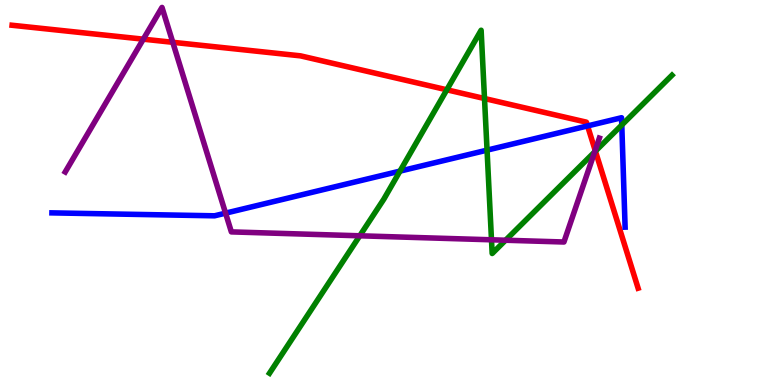[{'lines': ['blue', 'red'], 'intersections': [{'x': 7.58, 'y': 6.73}]}, {'lines': ['green', 'red'], 'intersections': [{'x': 5.77, 'y': 7.67}, {'x': 6.25, 'y': 7.44}, {'x': 7.68, 'y': 6.07}]}, {'lines': ['purple', 'red'], 'intersections': [{'x': 1.85, 'y': 8.98}, {'x': 2.23, 'y': 8.9}, {'x': 7.68, 'y': 6.09}]}, {'lines': ['blue', 'green'], 'intersections': [{'x': 5.16, 'y': 5.56}, {'x': 6.28, 'y': 6.1}, {'x': 8.02, 'y': 6.75}]}, {'lines': ['blue', 'purple'], 'intersections': [{'x': 2.91, 'y': 4.46}]}, {'lines': ['green', 'purple'], 'intersections': [{'x': 4.64, 'y': 3.88}, {'x': 6.34, 'y': 3.77}, {'x': 6.52, 'y': 3.76}, {'x': 7.67, 'y': 6.05}]}]